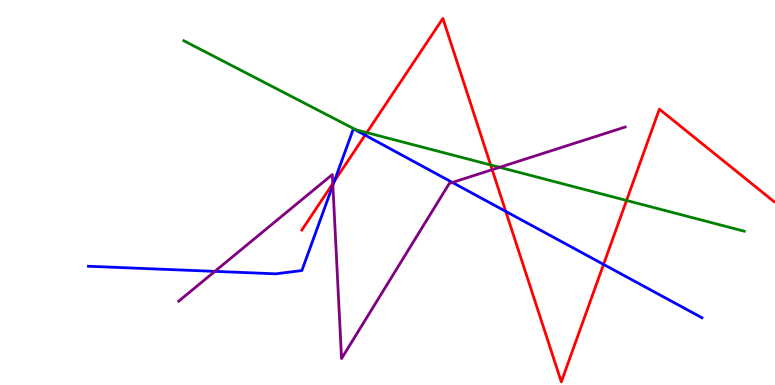[{'lines': ['blue', 'red'], 'intersections': [{'x': 4.31, 'y': 5.29}, {'x': 4.71, 'y': 6.49}, {'x': 6.53, 'y': 4.51}, {'x': 7.79, 'y': 3.13}]}, {'lines': ['green', 'red'], 'intersections': [{'x': 4.73, 'y': 6.56}, {'x': 6.33, 'y': 5.72}, {'x': 8.08, 'y': 4.79}]}, {'lines': ['purple', 'red'], 'intersections': [{'x': 4.29, 'y': 5.23}, {'x': 6.35, 'y': 5.59}]}, {'lines': ['blue', 'green'], 'intersections': []}, {'lines': ['blue', 'purple'], 'intersections': [{'x': 2.77, 'y': 2.95}, {'x': 4.3, 'y': 5.19}, {'x': 5.84, 'y': 5.26}]}, {'lines': ['green', 'purple'], 'intersections': [{'x': 6.45, 'y': 5.65}]}]